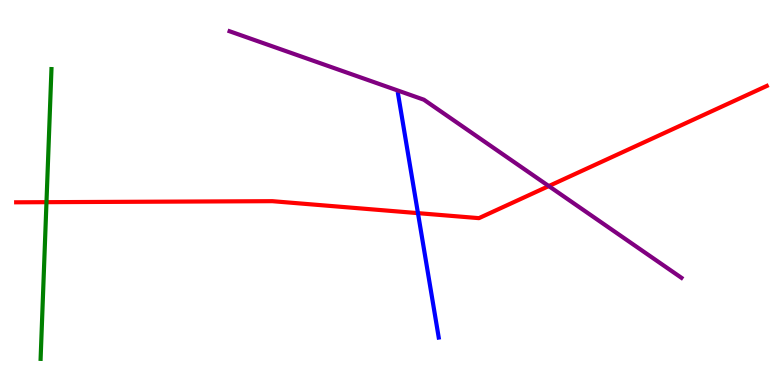[{'lines': ['blue', 'red'], 'intersections': [{'x': 5.39, 'y': 4.46}]}, {'lines': ['green', 'red'], 'intersections': [{'x': 0.6, 'y': 4.75}]}, {'lines': ['purple', 'red'], 'intersections': [{'x': 7.08, 'y': 5.17}]}, {'lines': ['blue', 'green'], 'intersections': []}, {'lines': ['blue', 'purple'], 'intersections': []}, {'lines': ['green', 'purple'], 'intersections': []}]